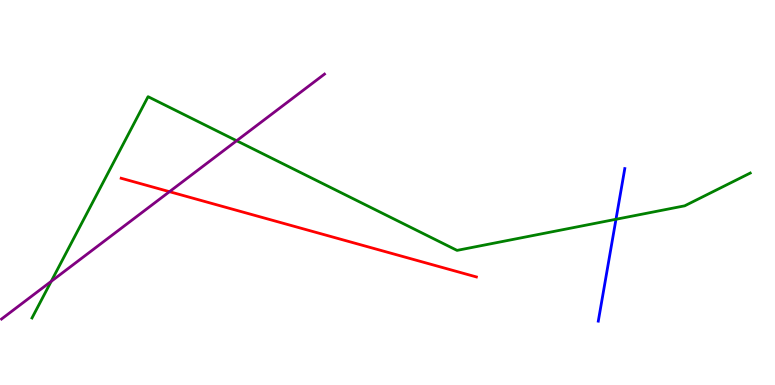[{'lines': ['blue', 'red'], 'intersections': []}, {'lines': ['green', 'red'], 'intersections': []}, {'lines': ['purple', 'red'], 'intersections': [{'x': 2.19, 'y': 5.02}]}, {'lines': ['blue', 'green'], 'intersections': [{'x': 7.95, 'y': 4.3}]}, {'lines': ['blue', 'purple'], 'intersections': []}, {'lines': ['green', 'purple'], 'intersections': [{'x': 0.661, 'y': 2.69}, {'x': 3.05, 'y': 6.34}]}]